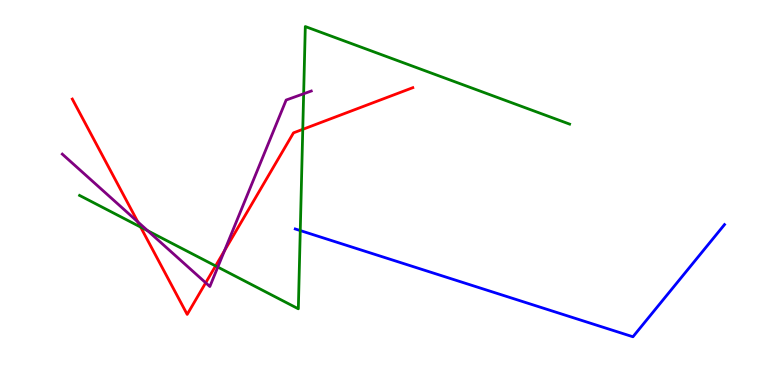[{'lines': ['blue', 'red'], 'intersections': []}, {'lines': ['green', 'red'], 'intersections': [{'x': 1.81, 'y': 4.1}, {'x': 2.78, 'y': 3.09}, {'x': 3.91, 'y': 6.64}]}, {'lines': ['purple', 'red'], 'intersections': [{'x': 1.78, 'y': 4.24}, {'x': 2.65, 'y': 2.65}, {'x': 2.9, 'y': 3.49}]}, {'lines': ['blue', 'green'], 'intersections': [{'x': 3.87, 'y': 4.01}]}, {'lines': ['blue', 'purple'], 'intersections': []}, {'lines': ['green', 'purple'], 'intersections': [{'x': 1.91, 'y': 4.01}, {'x': 2.81, 'y': 3.06}, {'x': 3.92, 'y': 7.56}]}]